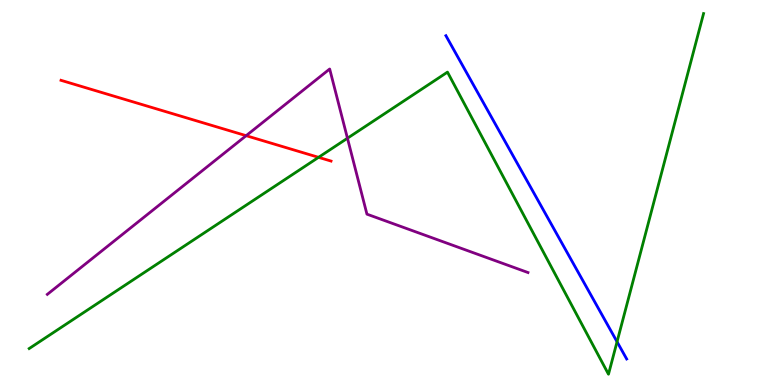[{'lines': ['blue', 'red'], 'intersections': []}, {'lines': ['green', 'red'], 'intersections': [{'x': 4.11, 'y': 5.91}]}, {'lines': ['purple', 'red'], 'intersections': [{'x': 3.18, 'y': 6.48}]}, {'lines': ['blue', 'green'], 'intersections': [{'x': 7.96, 'y': 1.12}]}, {'lines': ['blue', 'purple'], 'intersections': []}, {'lines': ['green', 'purple'], 'intersections': [{'x': 4.48, 'y': 6.41}]}]